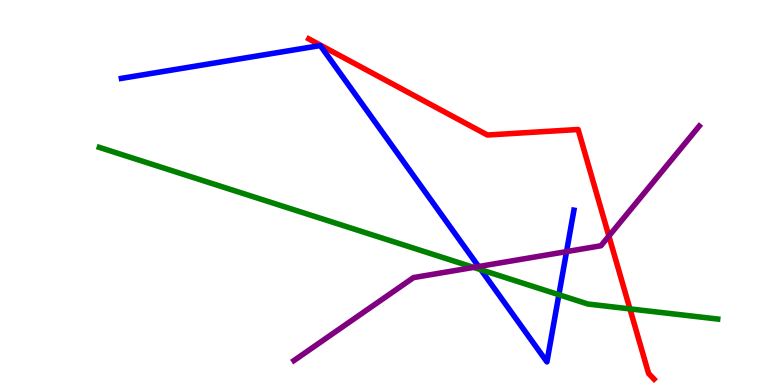[{'lines': ['blue', 'red'], 'intersections': []}, {'lines': ['green', 'red'], 'intersections': [{'x': 8.13, 'y': 1.98}]}, {'lines': ['purple', 'red'], 'intersections': [{'x': 7.86, 'y': 3.87}]}, {'lines': ['blue', 'green'], 'intersections': [{'x': 6.2, 'y': 2.99}, {'x': 7.21, 'y': 2.35}]}, {'lines': ['blue', 'purple'], 'intersections': [{'x': 6.18, 'y': 3.08}, {'x': 7.31, 'y': 3.46}]}, {'lines': ['green', 'purple'], 'intersections': [{'x': 6.11, 'y': 3.05}]}]